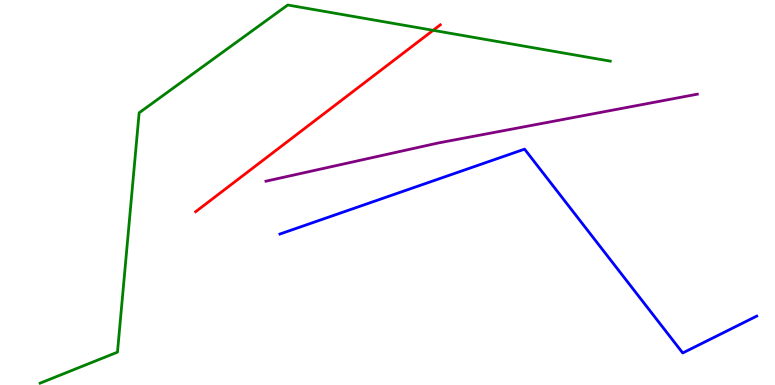[{'lines': ['blue', 'red'], 'intersections': []}, {'lines': ['green', 'red'], 'intersections': [{'x': 5.59, 'y': 9.21}]}, {'lines': ['purple', 'red'], 'intersections': []}, {'lines': ['blue', 'green'], 'intersections': []}, {'lines': ['blue', 'purple'], 'intersections': []}, {'lines': ['green', 'purple'], 'intersections': []}]